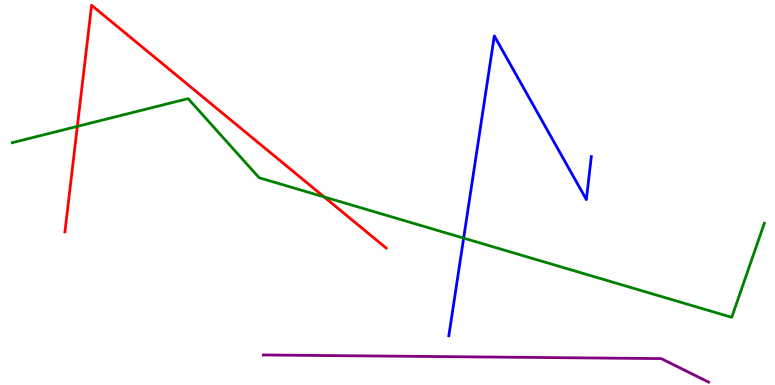[{'lines': ['blue', 'red'], 'intersections': []}, {'lines': ['green', 'red'], 'intersections': [{'x': 0.998, 'y': 6.72}, {'x': 4.18, 'y': 4.89}]}, {'lines': ['purple', 'red'], 'intersections': []}, {'lines': ['blue', 'green'], 'intersections': [{'x': 5.98, 'y': 3.81}]}, {'lines': ['blue', 'purple'], 'intersections': []}, {'lines': ['green', 'purple'], 'intersections': []}]